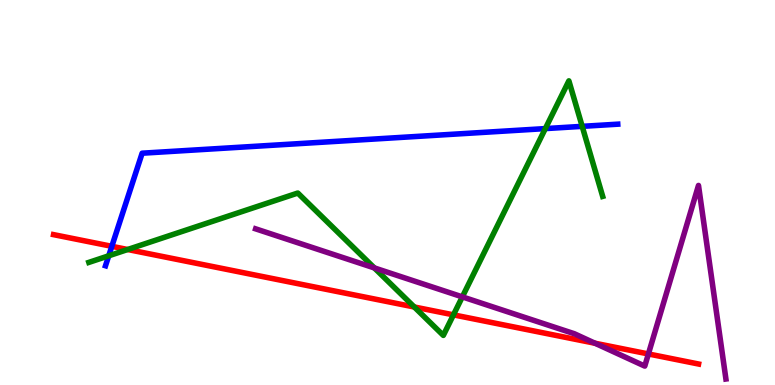[{'lines': ['blue', 'red'], 'intersections': [{'x': 1.44, 'y': 3.6}]}, {'lines': ['green', 'red'], 'intersections': [{'x': 1.65, 'y': 3.52}, {'x': 5.35, 'y': 2.03}, {'x': 5.85, 'y': 1.82}]}, {'lines': ['purple', 'red'], 'intersections': [{'x': 7.68, 'y': 1.08}, {'x': 8.37, 'y': 0.806}]}, {'lines': ['blue', 'green'], 'intersections': [{'x': 1.4, 'y': 3.36}, {'x': 7.04, 'y': 6.66}, {'x': 7.51, 'y': 6.72}]}, {'lines': ['blue', 'purple'], 'intersections': []}, {'lines': ['green', 'purple'], 'intersections': [{'x': 4.83, 'y': 3.04}, {'x': 5.97, 'y': 2.29}]}]